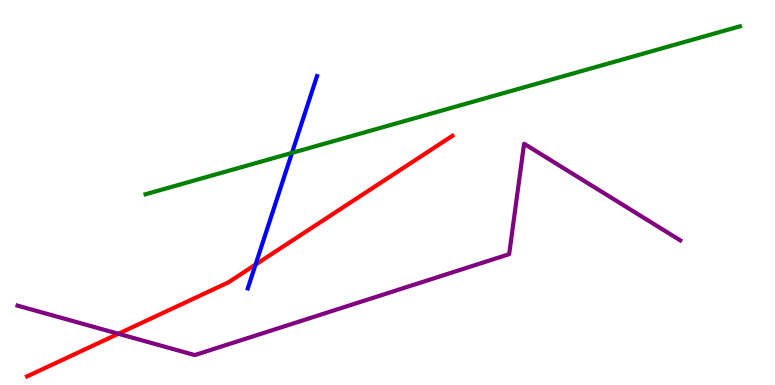[{'lines': ['blue', 'red'], 'intersections': [{'x': 3.3, 'y': 3.13}]}, {'lines': ['green', 'red'], 'intersections': []}, {'lines': ['purple', 'red'], 'intersections': [{'x': 1.53, 'y': 1.33}]}, {'lines': ['blue', 'green'], 'intersections': [{'x': 3.77, 'y': 6.03}]}, {'lines': ['blue', 'purple'], 'intersections': []}, {'lines': ['green', 'purple'], 'intersections': []}]